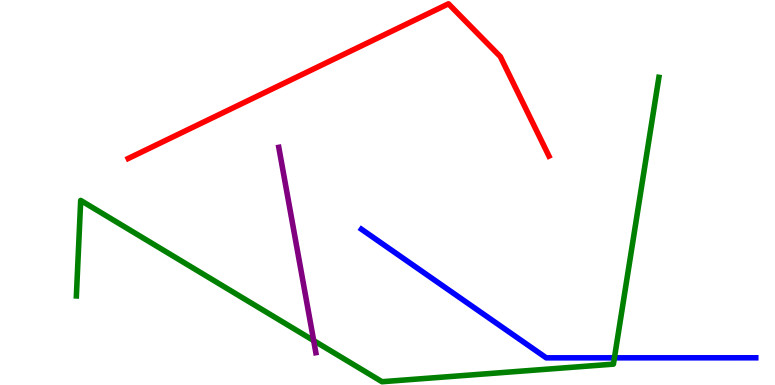[{'lines': ['blue', 'red'], 'intersections': []}, {'lines': ['green', 'red'], 'intersections': []}, {'lines': ['purple', 'red'], 'intersections': []}, {'lines': ['blue', 'green'], 'intersections': [{'x': 7.93, 'y': 0.706}]}, {'lines': ['blue', 'purple'], 'intersections': []}, {'lines': ['green', 'purple'], 'intersections': [{'x': 4.05, 'y': 1.15}]}]